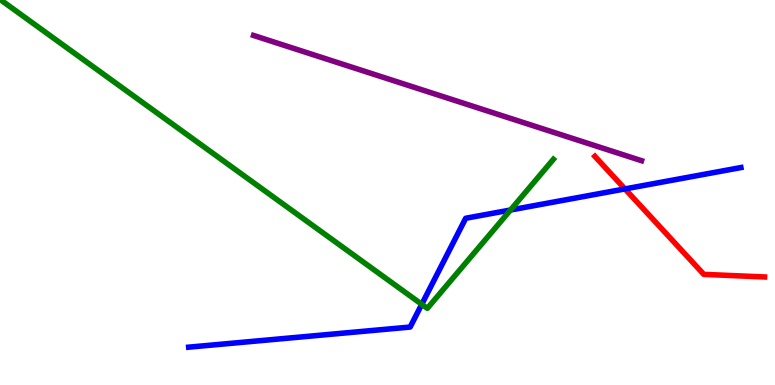[{'lines': ['blue', 'red'], 'intersections': [{'x': 8.06, 'y': 5.09}]}, {'lines': ['green', 'red'], 'intersections': []}, {'lines': ['purple', 'red'], 'intersections': []}, {'lines': ['blue', 'green'], 'intersections': [{'x': 5.44, 'y': 2.1}, {'x': 6.59, 'y': 4.55}]}, {'lines': ['blue', 'purple'], 'intersections': []}, {'lines': ['green', 'purple'], 'intersections': []}]